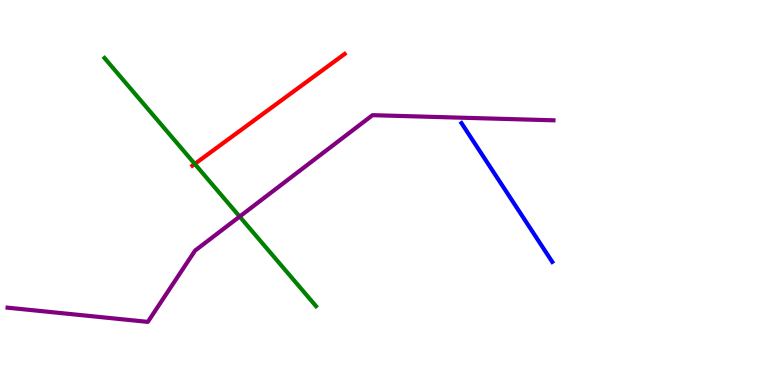[{'lines': ['blue', 'red'], 'intersections': []}, {'lines': ['green', 'red'], 'intersections': [{'x': 2.51, 'y': 5.74}]}, {'lines': ['purple', 'red'], 'intersections': []}, {'lines': ['blue', 'green'], 'intersections': []}, {'lines': ['blue', 'purple'], 'intersections': []}, {'lines': ['green', 'purple'], 'intersections': [{'x': 3.09, 'y': 4.37}]}]